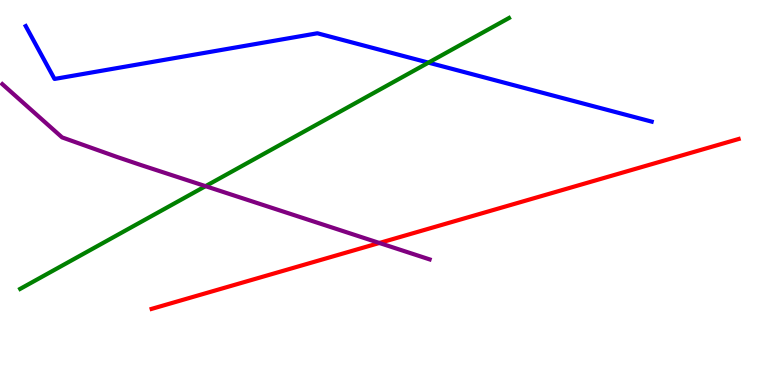[{'lines': ['blue', 'red'], 'intersections': []}, {'lines': ['green', 'red'], 'intersections': []}, {'lines': ['purple', 'red'], 'intersections': [{'x': 4.9, 'y': 3.69}]}, {'lines': ['blue', 'green'], 'intersections': [{'x': 5.53, 'y': 8.37}]}, {'lines': ['blue', 'purple'], 'intersections': []}, {'lines': ['green', 'purple'], 'intersections': [{'x': 2.65, 'y': 5.16}]}]